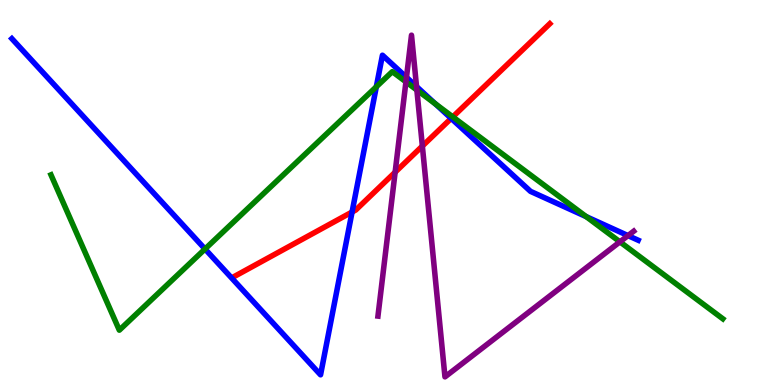[{'lines': ['blue', 'red'], 'intersections': [{'x': 4.54, 'y': 4.49}, {'x': 5.82, 'y': 6.92}]}, {'lines': ['green', 'red'], 'intersections': [{'x': 5.84, 'y': 6.96}]}, {'lines': ['purple', 'red'], 'intersections': [{'x': 5.1, 'y': 5.53}, {'x': 5.45, 'y': 6.21}]}, {'lines': ['blue', 'green'], 'intersections': [{'x': 2.65, 'y': 3.53}, {'x': 4.86, 'y': 7.75}, {'x': 5.62, 'y': 7.3}, {'x': 7.56, 'y': 4.37}]}, {'lines': ['blue', 'purple'], 'intersections': [{'x': 5.24, 'y': 7.99}, {'x': 5.37, 'y': 7.75}, {'x': 8.1, 'y': 3.88}]}, {'lines': ['green', 'purple'], 'intersections': [{'x': 5.24, 'y': 7.87}, {'x': 5.38, 'y': 7.66}, {'x': 8.0, 'y': 3.72}]}]